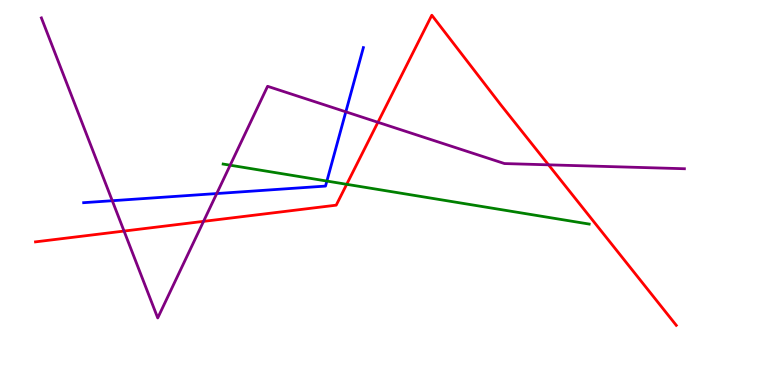[{'lines': ['blue', 'red'], 'intersections': []}, {'lines': ['green', 'red'], 'intersections': [{'x': 4.47, 'y': 5.21}]}, {'lines': ['purple', 'red'], 'intersections': [{'x': 1.6, 'y': 4.0}, {'x': 2.63, 'y': 4.25}, {'x': 4.88, 'y': 6.82}, {'x': 7.08, 'y': 5.72}]}, {'lines': ['blue', 'green'], 'intersections': [{'x': 4.22, 'y': 5.3}]}, {'lines': ['blue', 'purple'], 'intersections': [{'x': 1.45, 'y': 4.79}, {'x': 2.8, 'y': 4.97}, {'x': 4.46, 'y': 7.1}]}, {'lines': ['green', 'purple'], 'intersections': [{'x': 2.97, 'y': 5.71}]}]